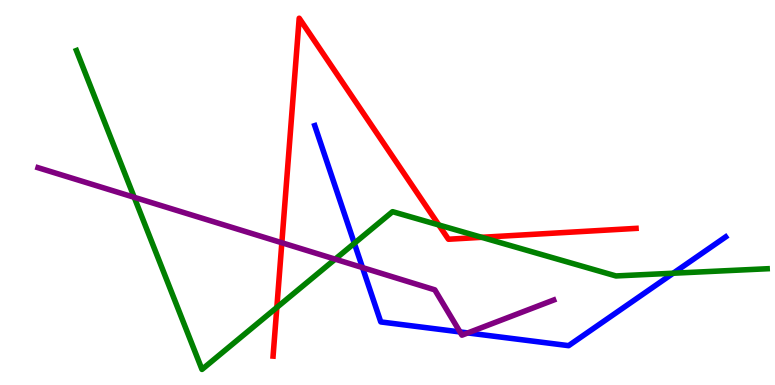[{'lines': ['blue', 'red'], 'intersections': []}, {'lines': ['green', 'red'], 'intersections': [{'x': 3.57, 'y': 2.01}, {'x': 5.66, 'y': 4.16}, {'x': 6.22, 'y': 3.84}]}, {'lines': ['purple', 'red'], 'intersections': [{'x': 3.64, 'y': 3.69}]}, {'lines': ['blue', 'green'], 'intersections': [{'x': 4.57, 'y': 3.68}, {'x': 8.69, 'y': 2.9}]}, {'lines': ['blue', 'purple'], 'intersections': [{'x': 4.68, 'y': 3.05}, {'x': 5.94, 'y': 1.38}, {'x': 6.04, 'y': 1.35}]}, {'lines': ['green', 'purple'], 'intersections': [{'x': 1.73, 'y': 4.88}, {'x': 4.32, 'y': 3.27}]}]